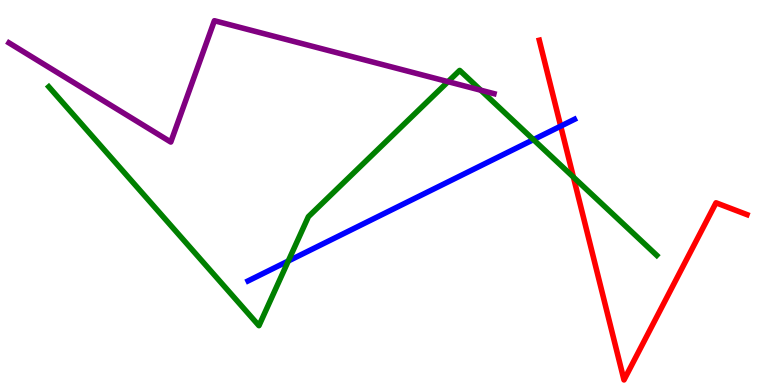[{'lines': ['blue', 'red'], 'intersections': [{'x': 7.23, 'y': 6.72}]}, {'lines': ['green', 'red'], 'intersections': [{'x': 7.4, 'y': 5.4}]}, {'lines': ['purple', 'red'], 'intersections': []}, {'lines': ['blue', 'green'], 'intersections': [{'x': 3.72, 'y': 3.22}, {'x': 6.88, 'y': 6.37}]}, {'lines': ['blue', 'purple'], 'intersections': []}, {'lines': ['green', 'purple'], 'intersections': [{'x': 5.78, 'y': 7.88}, {'x': 6.2, 'y': 7.66}]}]